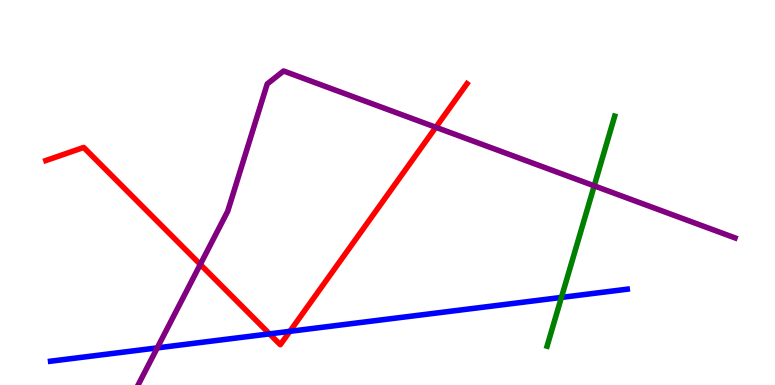[{'lines': ['blue', 'red'], 'intersections': [{'x': 3.48, 'y': 1.33}, {'x': 3.74, 'y': 1.39}]}, {'lines': ['green', 'red'], 'intersections': []}, {'lines': ['purple', 'red'], 'intersections': [{'x': 2.58, 'y': 3.13}, {'x': 5.62, 'y': 6.69}]}, {'lines': ['blue', 'green'], 'intersections': [{'x': 7.24, 'y': 2.27}]}, {'lines': ['blue', 'purple'], 'intersections': [{'x': 2.03, 'y': 0.964}]}, {'lines': ['green', 'purple'], 'intersections': [{'x': 7.67, 'y': 5.17}]}]